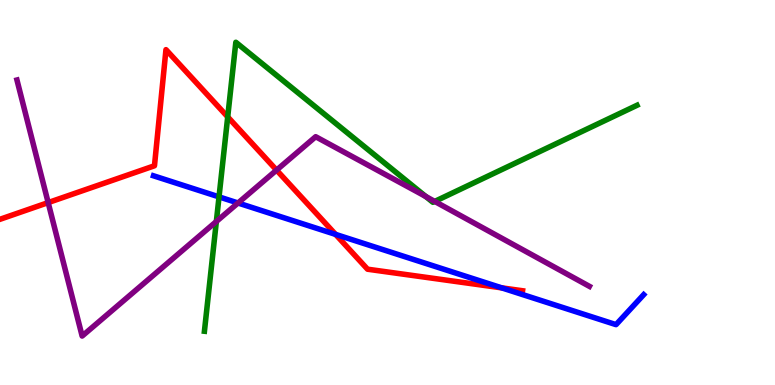[{'lines': ['blue', 'red'], 'intersections': [{'x': 4.33, 'y': 3.91}, {'x': 6.47, 'y': 2.52}]}, {'lines': ['green', 'red'], 'intersections': [{'x': 2.94, 'y': 6.96}]}, {'lines': ['purple', 'red'], 'intersections': [{'x': 0.621, 'y': 4.74}, {'x': 3.57, 'y': 5.58}]}, {'lines': ['blue', 'green'], 'intersections': [{'x': 2.83, 'y': 4.89}]}, {'lines': ['blue', 'purple'], 'intersections': [{'x': 3.07, 'y': 4.73}]}, {'lines': ['green', 'purple'], 'intersections': [{'x': 2.79, 'y': 4.25}, {'x': 5.49, 'y': 4.89}, {'x': 5.61, 'y': 4.77}]}]